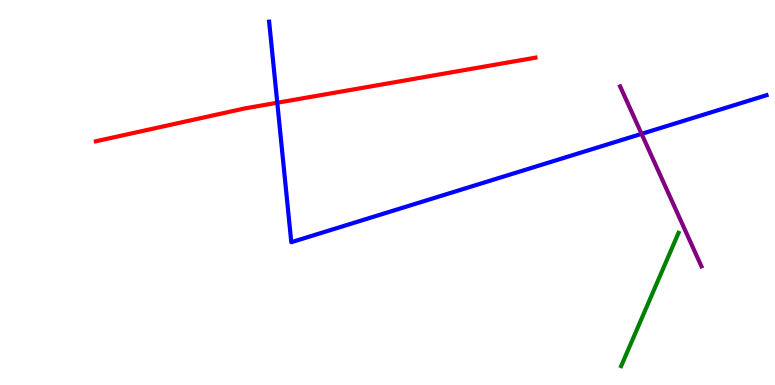[{'lines': ['blue', 'red'], 'intersections': [{'x': 3.58, 'y': 7.33}]}, {'lines': ['green', 'red'], 'intersections': []}, {'lines': ['purple', 'red'], 'intersections': []}, {'lines': ['blue', 'green'], 'intersections': []}, {'lines': ['blue', 'purple'], 'intersections': [{'x': 8.28, 'y': 6.52}]}, {'lines': ['green', 'purple'], 'intersections': []}]